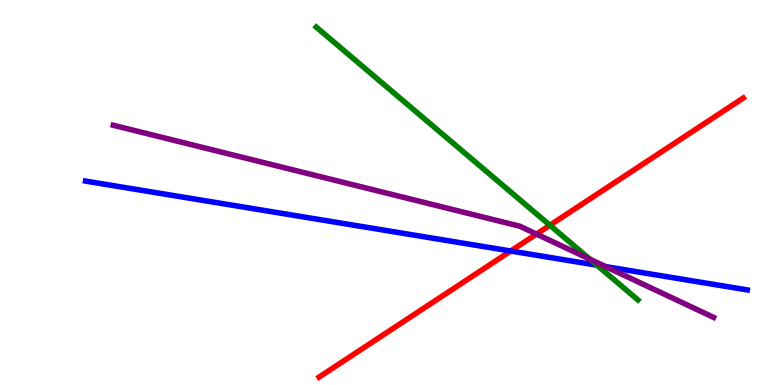[{'lines': ['blue', 'red'], 'intersections': [{'x': 6.59, 'y': 3.48}]}, {'lines': ['green', 'red'], 'intersections': [{'x': 7.1, 'y': 4.15}]}, {'lines': ['purple', 'red'], 'intersections': [{'x': 6.92, 'y': 3.92}]}, {'lines': ['blue', 'green'], 'intersections': [{'x': 7.7, 'y': 3.11}]}, {'lines': ['blue', 'purple'], 'intersections': [{'x': 7.82, 'y': 3.07}]}, {'lines': ['green', 'purple'], 'intersections': [{'x': 7.61, 'y': 3.27}]}]